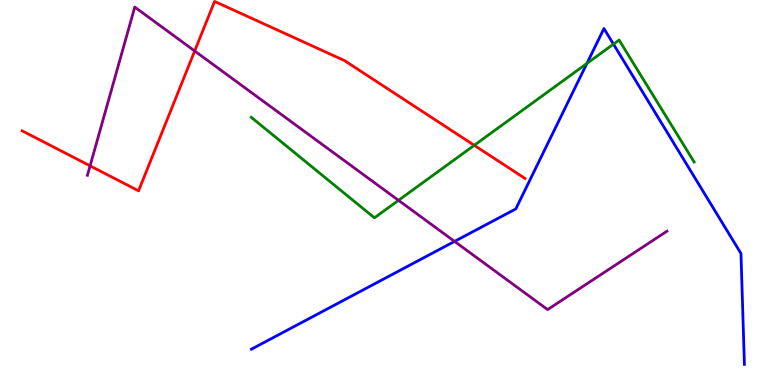[{'lines': ['blue', 'red'], 'intersections': []}, {'lines': ['green', 'red'], 'intersections': [{'x': 6.12, 'y': 6.23}]}, {'lines': ['purple', 'red'], 'intersections': [{'x': 1.16, 'y': 5.69}, {'x': 2.51, 'y': 8.68}]}, {'lines': ['blue', 'green'], 'intersections': [{'x': 7.57, 'y': 8.35}, {'x': 7.92, 'y': 8.85}]}, {'lines': ['blue', 'purple'], 'intersections': [{'x': 5.87, 'y': 3.73}]}, {'lines': ['green', 'purple'], 'intersections': [{'x': 5.14, 'y': 4.8}]}]